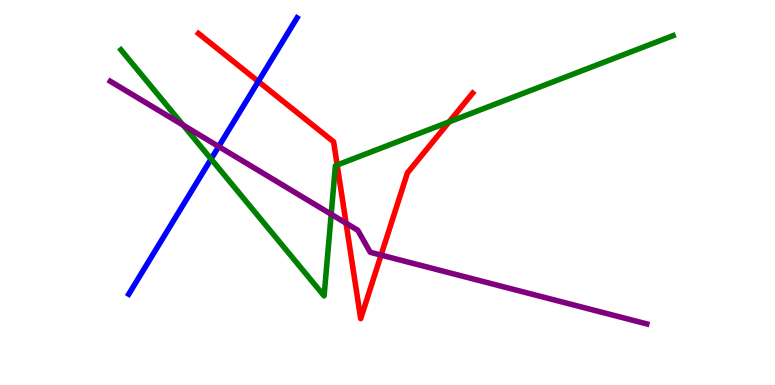[{'lines': ['blue', 'red'], 'intersections': [{'x': 3.33, 'y': 7.88}]}, {'lines': ['green', 'red'], 'intersections': [{'x': 4.35, 'y': 5.71}, {'x': 5.8, 'y': 6.83}]}, {'lines': ['purple', 'red'], 'intersections': [{'x': 4.47, 'y': 4.2}, {'x': 4.92, 'y': 3.37}]}, {'lines': ['blue', 'green'], 'intersections': [{'x': 2.72, 'y': 5.87}]}, {'lines': ['blue', 'purple'], 'intersections': [{'x': 2.82, 'y': 6.19}]}, {'lines': ['green', 'purple'], 'intersections': [{'x': 2.36, 'y': 6.75}, {'x': 4.27, 'y': 4.43}]}]